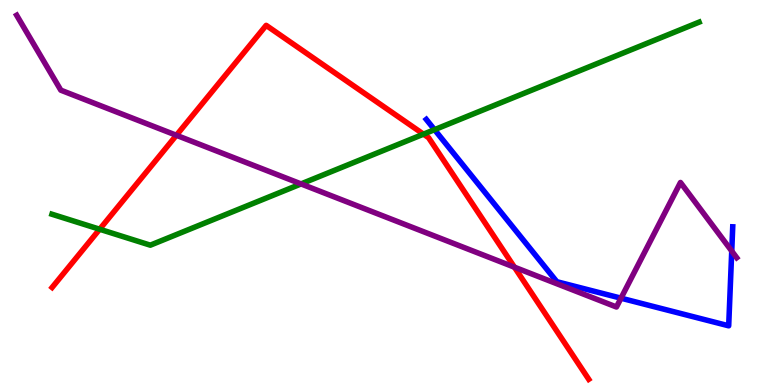[{'lines': ['blue', 'red'], 'intersections': []}, {'lines': ['green', 'red'], 'intersections': [{'x': 1.29, 'y': 4.05}, {'x': 5.46, 'y': 6.52}]}, {'lines': ['purple', 'red'], 'intersections': [{'x': 2.28, 'y': 6.49}, {'x': 6.64, 'y': 3.06}]}, {'lines': ['blue', 'green'], 'intersections': [{'x': 5.61, 'y': 6.63}]}, {'lines': ['blue', 'purple'], 'intersections': [{'x': 8.01, 'y': 2.26}, {'x': 9.44, 'y': 3.48}]}, {'lines': ['green', 'purple'], 'intersections': [{'x': 3.88, 'y': 5.22}]}]